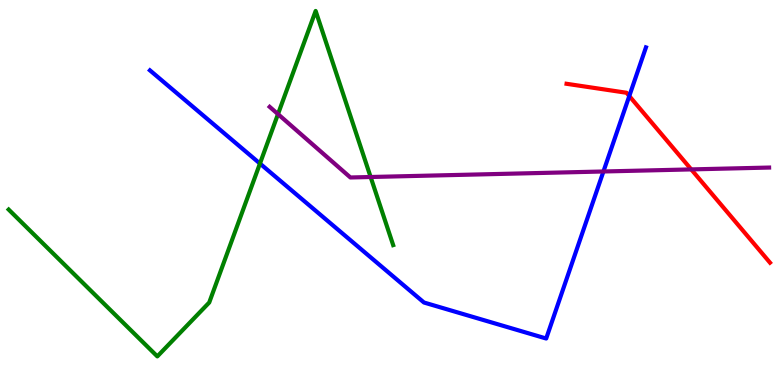[{'lines': ['blue', 'red'], 'intersections': [{'x': 8.12, 'y': 7.51}]}, {'lines': ['green', 'red'], 'intersections': []}, {'lines': ['purple', 'red'], 'intersections': [{'x': 8.92, 'y': 5.6}]}, {'lines': ['blue', 'green'], 'intersections': [{'x': 3.35, 'y': 5.75}]}, {'lines': ['blue', 'purple'], 'intersections': [{'x': 7.79, 'y': 5.55}]}, {'lines': ['green', 'purple'], 'intersections': [{'x': 3.59, 'y': 7.04}, {'x': 4.78, 'y': 5.4}]}]